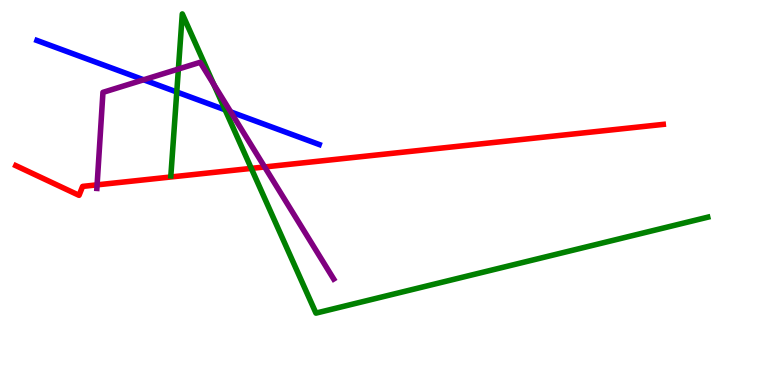[{'lines': ['blue', 'red'], 'intersections': []}, {'lines': ['green', 'red'], 'intersections': [{'x': 3.24, 'y': 5.63}]}, {'lines': ['purple', 'red'], 'intersections': [{'x': 1.25, 'y': 5.2}, {'x': 3.41, 'y': 5.66}]}, {'lines': ['blue', 'green'], 'intersections': [{'x': 2.28, 'y': 7.61}, {'x': 2.9, 'y': 7.15}]}, {'lines': ['blue', 'purple'], 'intersections': [{'x': 1.85, 'y': 7.93}, {'x': 2.98, 'y': 7.09}]}, {'lines': ['green', 'purple'], 'intersections': [{'x': 2.3, 'y': 8.21}, {'x': 2.76, 'y': 7.81}]}]